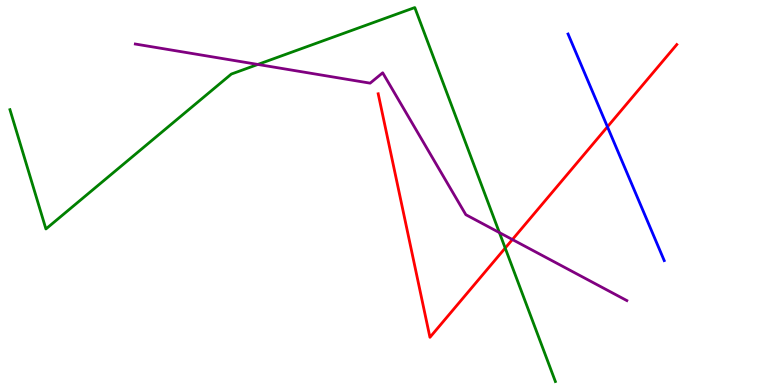[{'lines': ['blue', 'red'], 'intersections': [{'x': 7.84, 'y': 6.71}]}, {'lines': ['green', 'red'], 'intersections': [{'x': 6.52, 'y': 3.56}]}, {'lines': ['purple', 'red'], 'intersections': [{'x': 6.61, 'y': 3.78}]}, {'lines': ['blue', 'green'], 'intersections': []}, {'lines': ['blue', 'purple'], 'intersections': []}, {'lines': ['green', 'purple'], 'intersections': [{'x': 3.33, 'y': 8.33}, {'x': 6.44, 'y': 3.96}]}]